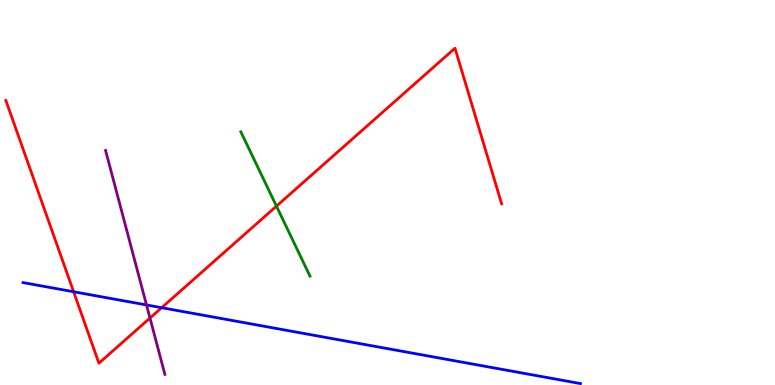[{'lines': ['blue', 'red'], 'intersections': [{'x': 0.95, 'y': 2.42}, {'x': 2.09, 'y': 2.01}]}, {'lines': ['green', 'red'], 'intersections': [{'x': 3.57, 'y': 4.65}]}, {'lines': ['purple', 'red'], 'intersections': [{'x': 1.94, 'y': 1.74}]}, {'lines': ['blue', 'green'], 'intersections': []}, {'lines': ['blue', 'purple'], 'intersections': [{'x': 1.89, 'y': 2.08}]}, {'lines': ['green', 'purple'], 'intersections': []}]